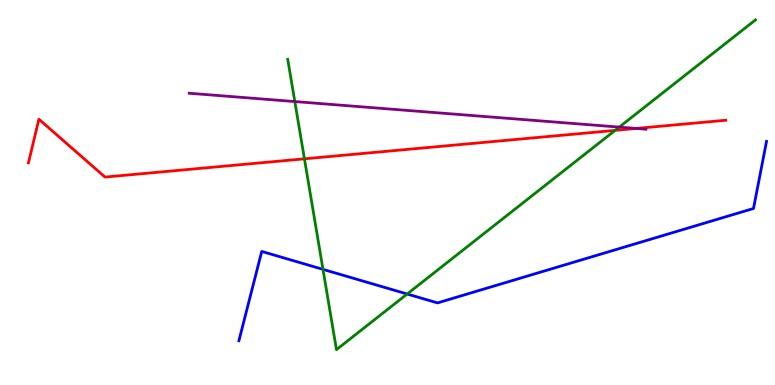[{'lines': ['blue', 'red'], 'intersections': []}, {'lines': ['green', 'red'], 'intersections': [{'x': 3.93, 'y': 5.87}, {'x': 7.94, 'y': 6.61}]}, {'lines': ['purple', 'red'], 'intersections': [{'x': 8.21, 'y': 6.66}]}, {'lines': ['blue', 'green'], 'intersections': [{'x': 4.17, 'y': 3.0}, {'x': 5.25, 'y': 2.36}]}, {'lines': ['blue', 'purple'], 'intersections': []}, {'lines': ['green', 'purple'], 'intersections': [{'x': 3.8, 'y': 7.36}, {'x': 7.99, 'y': 6.7}]}]